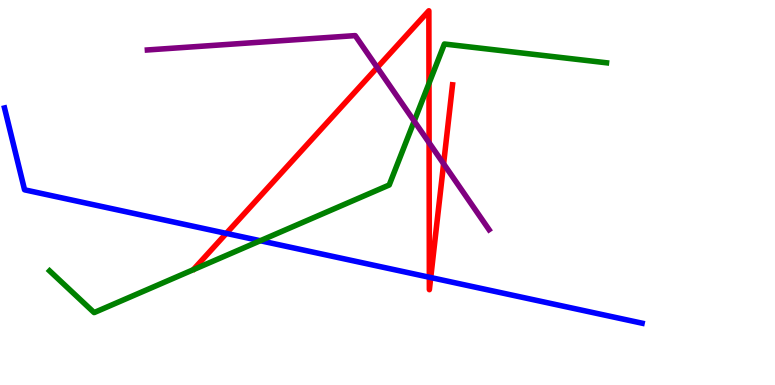[{'lines': ['blue', 'red'], 'intersections': [{'x': 2.92, 'y': 3.94}, {'x': 5.54, 'y': 2.8}, {'x': 5.56, 'y': 2.79}]}, {'lines': ['green', 'red'], 'intersections': [{'x': 5.54, 'y': 7.83}]}, {'lines': ['purple', 'red'], 'intersections': [{'x': 4.87, 'y': 8.25}, {'x': 5.54, 'y': 6.29}, {'x': 5.72, 'y': 5.75}]}, {'lines': ['blue', 'green'], 'intersections': [{'x': 3.36, 'y': 3.75}]}, {'lines': ['blue', 'purple'], 'intersections': []}, {'lines': ['green', 'purple'], 'intersections': [{'x': 5.34, 'y': 6.85}]}]